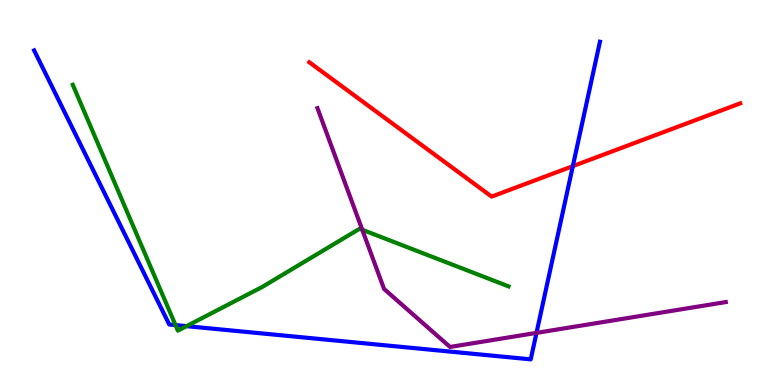[{'lines': ['blue', 'red'], 'intersections': [{'x': 7.39, 'y': 5.68}]}, {'lines': ['green', 'red'], 'intersections': []}, {'lines': ['purple', 'red'], 'intersections': []}, {'lines': ['blue', 'green'], 'intersections': [{'x': 2.26, 'y': 1.56}, {'x': 2.41, 'y': 1.53}]}, {'lines': ['blue', 'purple'], 'intersections': [{'x': 6.92, 'y': 1.35}]}, {'lines': ['green', 'purple'], 'intersections': [{'x': 4.67, 'y': 4.03}]}]